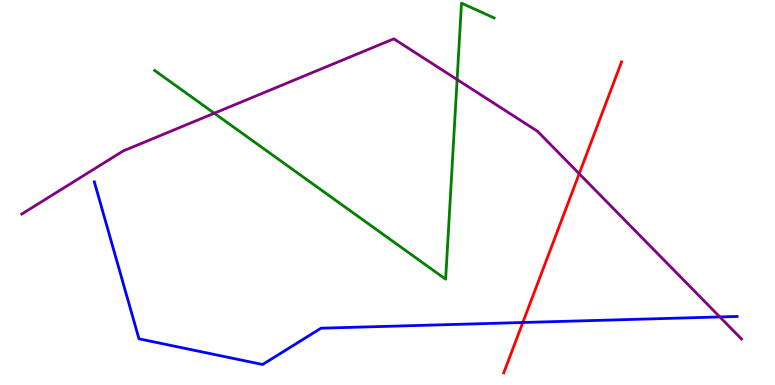[{'lines': ['blue', 'red'], 'intersections': [{'x': 6.75, 'y': 1.62}]}, {'lines': ['green', 'red'], 'intersections': []}, {'lines': ['purple', 'red'], 'intersections': [{'x': 7.47, 'y': 5.49}]}, {'lines': ['blue', 'green'], 'intersections': []}, {'lines': ['blue', 'purple'], 'intersections': [{'x': 9.29, 'y': 1.77}]}, {'lines': ['green', 'purple'], 'intersections': [{'x': 2.76, 'y': 7.06}, {'x': 5.9, 'y': 7.93}]}]